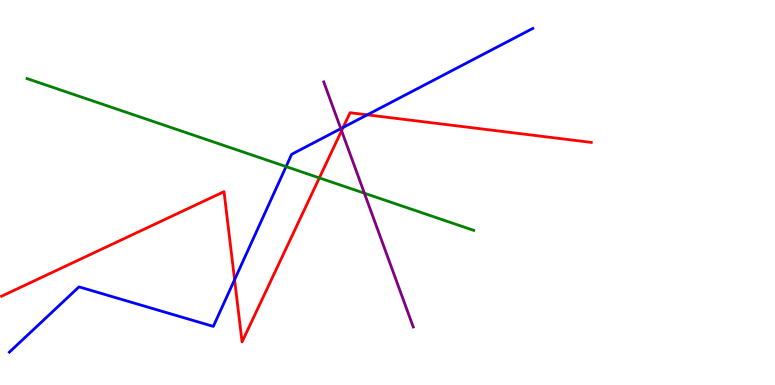[{'lines': ['blue', 'red'], 'intersections': [{'x': 3.03, 'y': 2.74}, {'x': 4.43, 'y': 6.69}, {'x': 4.74, 'y': 7.02}]}, {'lines': ['green', 'red'], 'intersections': [{'x': 4.12, 'y': 5.38}]}, {'lines': ['purple', 'red'], 'intersections': [{'x': 4.41, 'y': 6.6}]}, {'lines': ['blue', 'green'], 'intersections': [{'x': 3.69, 'y': 5.67}]}, {'lines': ['blue', 'purple'], 'intersections': [{'x': 4.4, 'y': 6.66}]}, {'lines': ['green', 'purple'], 'intersections': [{'x': 4.7, 'y': 4.98}]}]